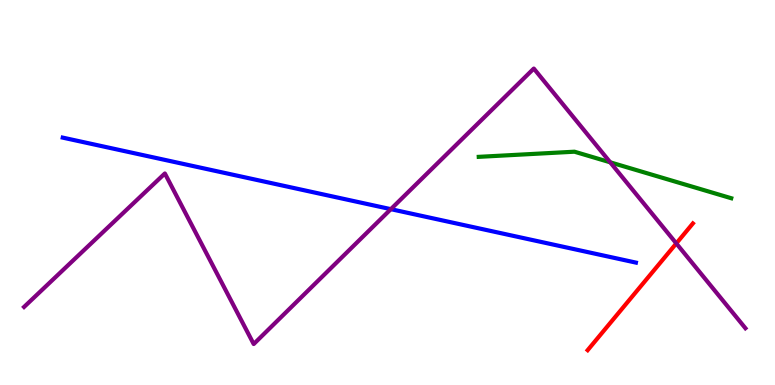[{'lines': ['blue', 'red'], 'intersections': []}, {'lines': ['green', 'red'], 'intersections': []}, {'lines': ['purple', 'red'], 'intersections': [{'x': 8.73, 'y': 3.68}]}, {'lines': ['blue', 'green'], 'intersections': []}, {'lines': ['blue', 'purple'], 'intersections': [{'x': 5.04, 'y': 4.57}]}, {'lines': ['green', 'purple'], 'intersections': [{'x': 7.87, 'y': 5.78}]}]